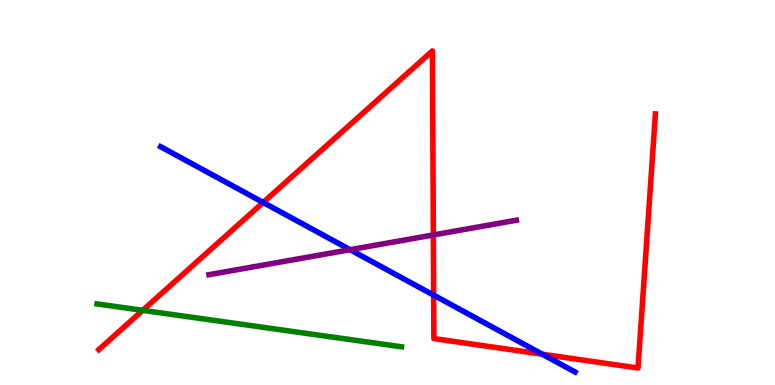[{'lines': ['blue', 'red'], 'intersections': [{'x': 3.4, 'y': 4.74}, {'x': 5.6, 'y': 2.33}, {'x': 7.0, 'y': 0.8}]}, {'lines': ['green', 'red'], 'intersections': [{'x': 1.84, 'y': 1.94}]}, {'lines': ['purple', 'red'], 'intersections': [{'x': 5.59, 'y': 3.9}]}, {'lines': ['blue', 'green'], 'intersections': []}, {'lines': ['blue', 'purple'], 'intersections': [{'x': 4.52, 'y': 3.51}]}, {'lines': ['green', 'purple'], 'intersections': []}]